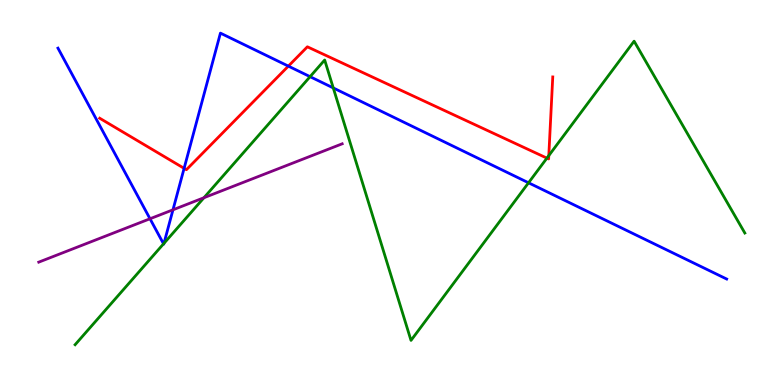[{'lines': ['blue', 'red'], 'intersections': [{'x': 2.38, 'y': 5.63}, {'x': 3.72, 'y': 8.28}]}, {'lines': ['green', 'red'], 'intersections': [{'x': 7.06, 'y': 5.89}, {'x': 7.08, 'y': 5.96}]}, {'lines': ['purple', 'red'], 'intersections': []}, {'lines': ['blue', 'green'], 'intersections': [{'x': 2.11, 'y': 3.67}, {'x': 2.12, 'y': 3.68}, {'x': 4.0, 'y': 8.01}, {'x': 4.3, 'y': 7.72}, {'x': 6.82, 'y': 5.25}]}, {'lines': ['blue', 'purple'], 'intersections': [{'x': 1.94, 'y': 4.32}, {'x': 2.23, 'y': 4.55}]}, {'lines': ['green', 'purple'], 'intersections': [{'x': 2.63, 'y': 4.86}]}]